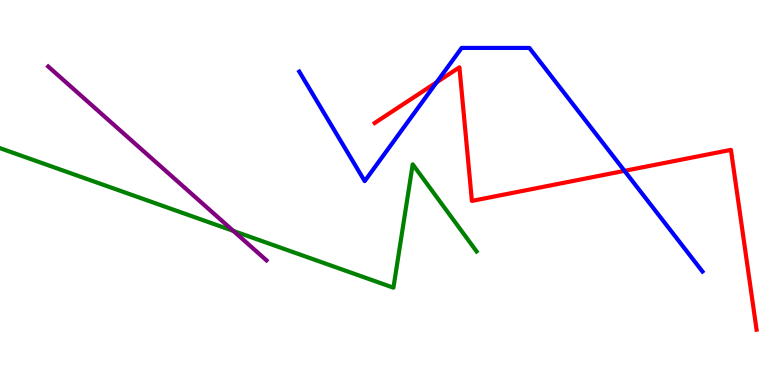[{'lines': ['blue', 'red'], 'intersections': [{'x': 5.63, 'y': 7.86}, {'x': 8.06, 'y': 5.56}]}, {'lines': ['green', 'red'], 'intersections': []}, {'lines': ['purple', 'red'], 'intersections': []}, {'lines': ['blue', 'green'], 'intersections': []}, {'lines': ['blue', 'purple'], 'intersections': []}, {'lines': ['green', 'purple'], 'intersections': [{'x': 3.01, 'y': 4.0}]}]